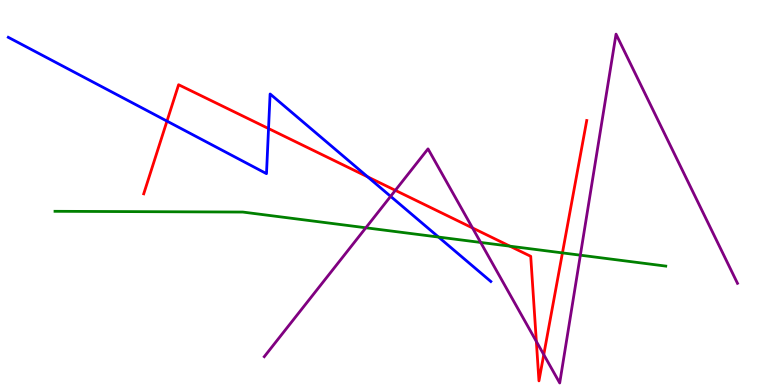[{'lines': ['blue', 'red'], 'intersections': [{'x': 2.15, 'y': 6.85}, {'x': 3.46, 'y': 6.66}, {'x': 4.74, 'y': 5.41}]}, {'lines': ['green', 'red'], 'intersections': [{'x': 6.58, 'y': 3.61}, {'x': 7.26, 'y': 3.43}]}, {'lines': ['purple', 'red'], 'intersections': [{'x': 5.1, 'y': 5.06}, {'x': 6.1, 'y': 4.08}, {'x': 6.92, 'y': 1.13}, {'x': 7.02, 'y': 0.789}]}, {'lines': ['blue', 'green'], 'intersections': [{'x': 5.66, 'y': 3.84}]}, {'lines': ['blue', 'purple'], 'intersections': [{'x': 5.04, 'y': 4.9}]}, {'lines': ['green', 'purple'], 'intersections': [{'x': 4.72, 'y': 4.08}, {'x': 6.2, 'y': 3.7}, {'x': 7.49, 'y': 3.37}]}]